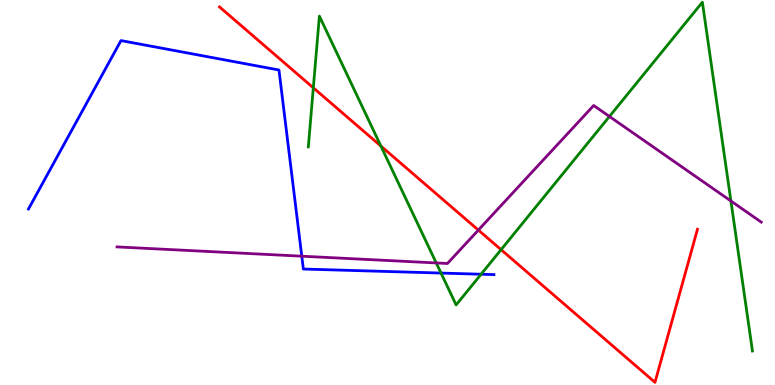[{'lines': ['blue', 'red'], 'intersections': []}, {'lines': ['green', 'red'], 'intersections': [{'x': 4.04, 'y': 7.72}, {'x': 4.92, 'y': 6.21}, {'x': 6.47, 'y': 3.52}]}, {'lines': ['purple', 'red'], 'intersections': [{'x': 6.17, 'y': 4.02}]}, {'lines': ['blue', 'green'], 'intersections': [{'x': 5.69, 'y': 2.91}, {'x': 6.21, 'y': 2.88}]}, {'lines': ['blue', 'purple'], 'intersections': [{'x': 3.89, 'y': 3.35}]}, {'lines': ['green', 'purple'], 'intersections': [{'x': 5.63, 'y': 3.17}, {'x': 7.86, 'y': 6.97}, {'x': 9.43, 'y': 4.78}]}]